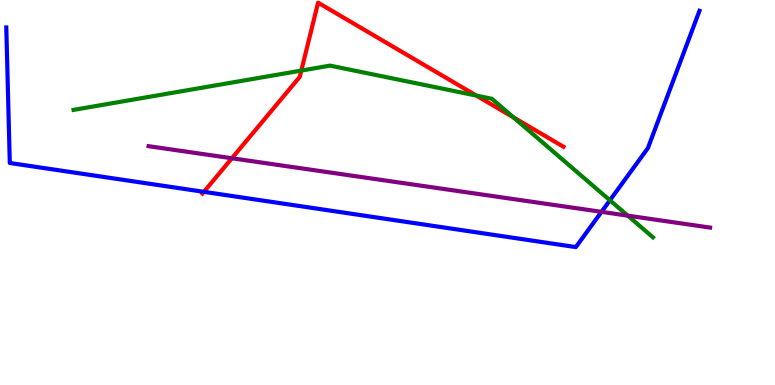[{'lines': ['blue', 'red'], 'intersections': [{'x': 2.63, 'y': 5.02}]}, {'lines': ['green', 'red'], 'intersections': [{'x': 3.89, 'y': 8.17}, {'x': 6.15, 'y': 7.52}, {'x': 6.63, 'y': 6.95}]}, {'lines': ['purple', 'red'], 'intersections': [{'x': 2.99, 'y': 5.89}]}, {'lines': ['blue', 'green'], 'intersections': [{'x': 7.87, 'y': 4.8}]}, {'lines': ['blue', 'purple'], 'intersections': [{'x': 7.76, 'y': 4.5}]}, {'lines': ['green', 'purple'], 'intersections': [{'x': 8.1, 'y': 4.4}]}]